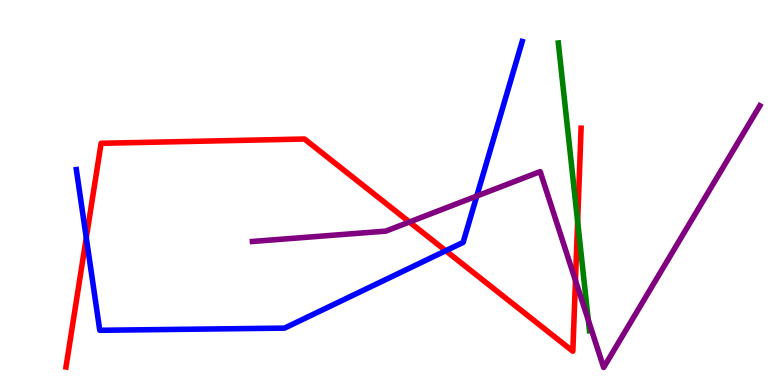[{'lines': ['blue', 'red'], 'intersections': [{'x': 1.11, 'y': 3.82}, {'x': 5.75, 'y': 3.49}]}, {'lines': ['green', 'red'], 'intersections': [{'x': 7.45, 'y': 4.24}]}, {'lines': ['purple', 'red'], 'intersections': [{'x': 5.28, 'y': 4.23}, {'x': 7.43, 'y': 2.72}]}, {'lines': ['blue', 'green'], 'intersections': []}, {'lines': ['blue', 'purple'], 'intersections': [{'x': 6.15, 'y': 4.91}]}, {'lines': ['green', 'purple'], 'intersections': [{'x': 7.59, 'y': 1.69}]}]